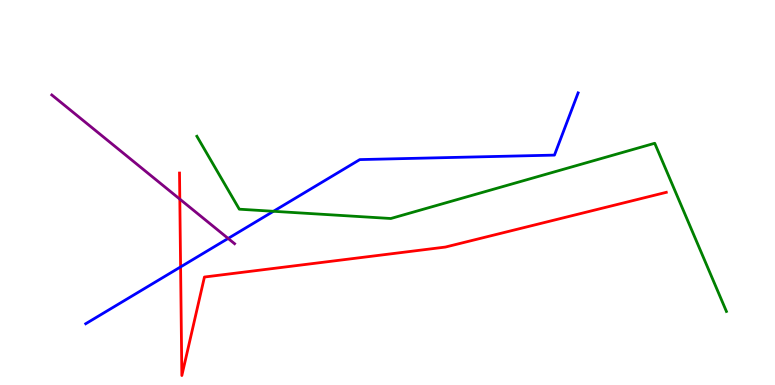[{'lines': ['blue', 'red'], 'intersections': [{'x': 2.33, 'y': 3.07}]}, {'lines': ['green', 'red'], 'intersections': []}, {'lines': ['purple', 'red'], 'intersections': [{'x': 2.32, 'y': 4.83}]}, {'lines': ['blue', 'green'], 'intersections': [{'x': 3.53, 'y': 4.51}]}, {'lines': ['blue', 'purple'], 'intersections': [{'x': 2.94, 'y': 3.81}]}, {'lines': ['green', 'purple'], 'intersections': []}]